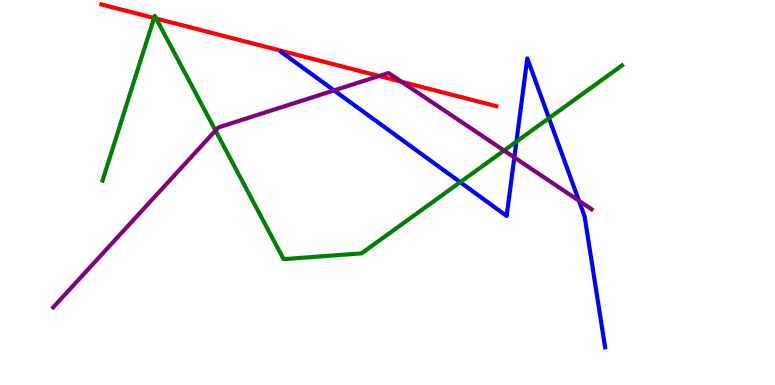[{'lines': ['blue', 'red'], 'intersections': []}, {'lines': ['green', 'red'], 'intersections': [{'x': 1.99, 'y': 9.53}, {'x': 2.02, 'y': 9.52}]}, {'lines': ['purple', 'red'], 'intersections': [{'x': 4.89, 'y': 8.03}, {'x': 5.18, 'y': 7.88}]}, {'lines': ['blue', 'green'], 'intersections': [{'x': 5.94, 'y': 5.27}, {'x': 6.66, 'y': 6.32}, {'x': 7.08, 'y': 6.93}]}, {'lines': ['blue', 'purple'], 'intersections': [{'x': 4.31, 'y': 7.65}, {'x': 6.64, 'y': 5.91}, {'x': 7.47, 'y': 4.78}]}, {'lines': ['green', 'purple'], 'intersections': [{'x': 2.78, 'y': 6.61}, {'x': 6.5, 'y': 6.09}]}]